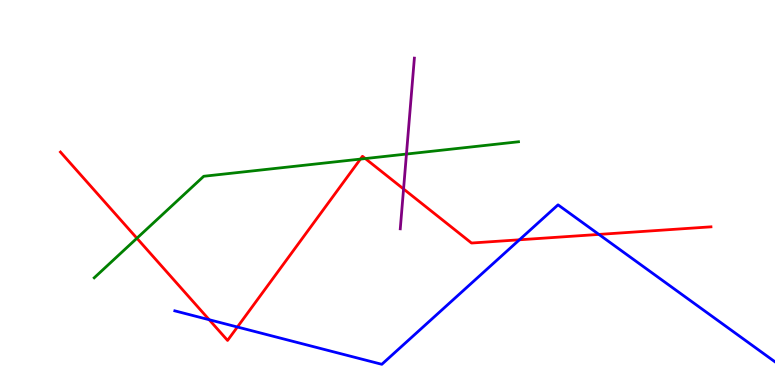[{'lines': ['blue', 'red'], 'intersections': [{'x': 2.7, 'y': 1.7}, {'x': 3.06, 'y': 1.51}, {'x': 6.7, 'y': 3.77}, {'x': 7.73, 'y': 3.91}]}, {'lines': ['green', 'red'], 'intersections': [{'x': 1.77, 'y': 3.81}, {'x': 4.65, 'y': 5.87}, {'x': 4.71, 'y': 5.88}]}, {'lines': ['purple', 'red'], 'intersections': [{'x': 5.21, 'y': 5.09}]}, {'lines': ['blue', 'green'], 'intersections': []}, {'lines': ['blue', 'purple'], 'intersections': []}, {'lines': ['green', 'purple'], 'intersections': [{'x': 5.24, 'y': 6.0}]}]